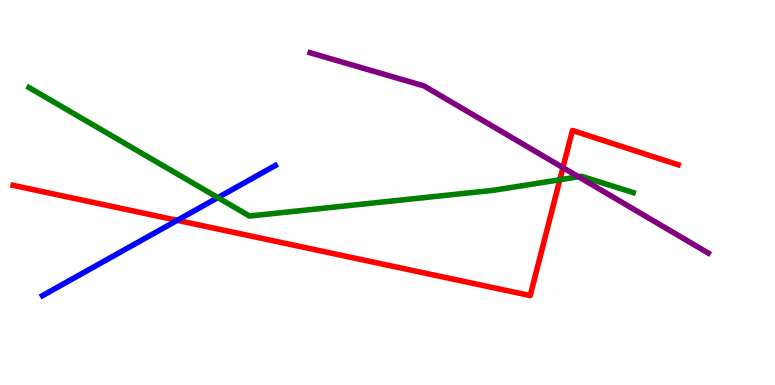[{'lines': ['blue', 'red'], 'intersections': [{'x': 2.29, 'y': 4.28}]}, {'lines': ['green', 'red'], 'intersections': [{'x': 7.22, 'y': 5.33}]}, {'lines': ['purple', 'red'], 'intersections': [{'x': 7.26, 'y': 5.65}]}, {'lines': ['blue', 'green'], 'intersections': [{'x': 2.81, 'y': 4.87}]}, {'lines': ['blue', 'purple'], 'intersections': []}, {'lines': ['green', 'purple'], 'intersections': [{'x': 7.46, 'y': 5.41}]}]